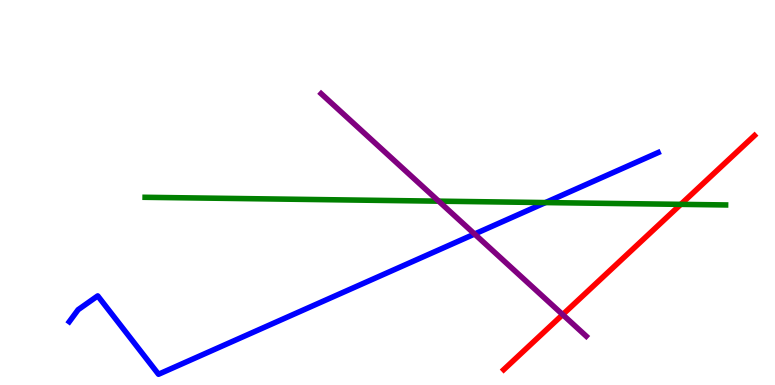[{'lines': ['blue', 'red'], 'intersections': []}, {'lines': ['green', 'red'], 'intersections': [{'x': 8.78, 'y': 4.69}]}, {'lines': ['purple', 'red'], 'intersections': [{'x': 7.26, 'y': 1.83}]}, {'lines': ['blue', 'green'], 'intersections': [{'x': 7.04, 'y': 4.74}]}, {'lines': ['blue', 'purple'], 'intersections': [{'x': 6.12, 'y': 3.92}]}, {'lines': ['green', 'purple'], 'intersections': [{'x': 5.66, 'y': 4.77}]}]